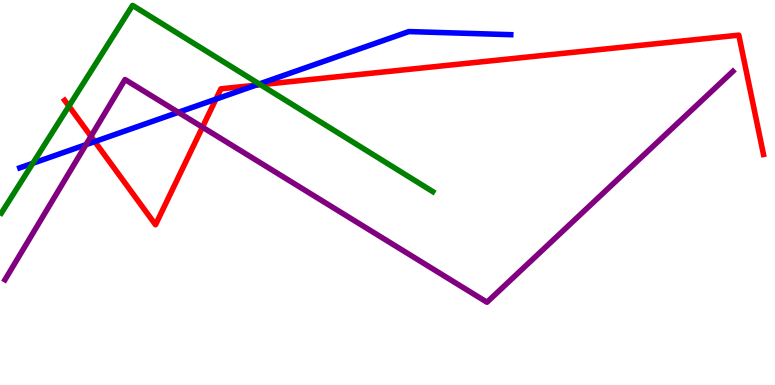[{'lines': ['blue', 'red'], 'intersections': [{'x': 1.22, 'y': 6.32}, {'x': 2.79, 'y': 7.42}, {'x': 3.3, 'y': 7.79}]}, {'lines': ['green', 'red'], 'intersections': [{'x': 0.889, 'y': 7.24}, {'x': 3.36, 'y': 7.8}]}, {'lines': ['purple', 'red'], 'intersections': [{'x': 1.17, 'y': 6.46}, {'x': 2.61, 'y': 6.7}]}, {'lines': ['blue', 'green'], 'intersections': [{'x': 0.424, 'y': 5.76}, {'x': 3.35, 'y': 7.82}]}, {'lines': ['blue', 'purple'], 'intersections': [{'x': 1.11, 'y': 6.24}, {'x': 2.3, 'y': 7.08}]}, {'lines': ['green', 'purple'], 'intersections': []}]